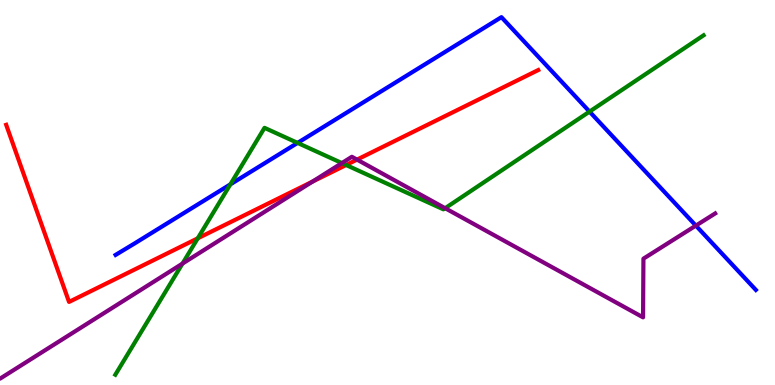[{'lines': ['blue', 'red'], 'intersections': []}, {'lines': ['green', 'red'], 'intersections': [{'x': 2.55, 'y': 3.81}, {'x': 4.47, 'y': 5.71}]}, {'lines': ['purple', 'red'], 'intersections': [{'x': 4.03, 'y': 5.28}, {'x': 4.61, 'y': 5.85}]}, {'lines': ['blue', 'green'], 'intersections': [{'x': 2.97, 'y': 5.21}, {'x': 3.84, 'y': 6.29}, {'x': 7.61, 'y': 7.1}]}, {'lines': ['blue', 'purple'], 'intersections': [{'x': 8.98, 'y': 4.14}]}, {'lines': ['green', 'purple'], 'intersections': [{'x': 2.35, 'y': 3.15}, {'x': 4.41, 'y': 5.76}, {'x': 5.74, 'y': 4.59}]}]